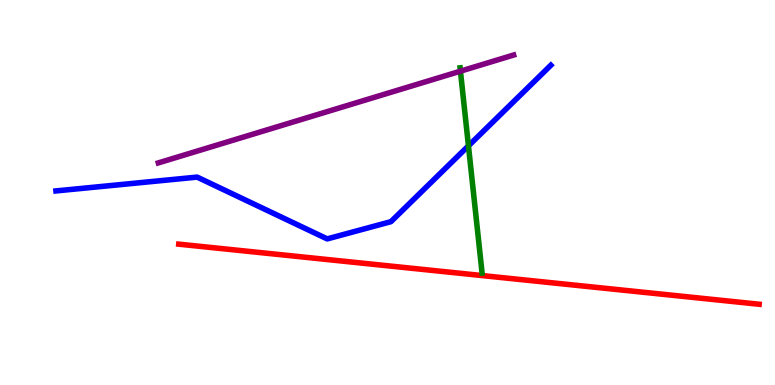[{'lines': ['blue', 'red'], 'intersections': []}, {'lines': ['green', 'red'], 'intersections': []}, {'lines': ['purple', 'red'], 'intersections': []}, {'lines': ['blue', 'green'], 'intersections': [{'x': 6.04, 'y': 6.21}]}, {'lines': ['blue', 'purple'], 'intersections': []}, {'lines': ['green', 'purple'], 'intersections': [{'x': 5.94, 'y': 8.15}]}]